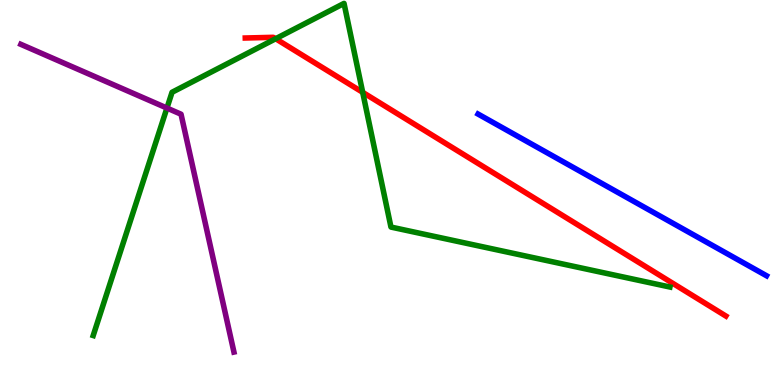[{'lines': ['blue', 'red'], 'intersections': []}, {'lines': ['green', 'red'], 'intersections': [{'x': 3.56, 'y': 8.99}, {'x': 4.68, 'y': 7.6}]}, {'lines': ['purple', 'red'], 'intersections': []}, {'lines': ['blue', 'green'], 'intersections': []}, {'lines': ['blue', 'purple'], 'intersections': []}, {'lines': ['green', 'purple'], 'intersections': [{'x': 2.15, 'y': 7.19}]}]